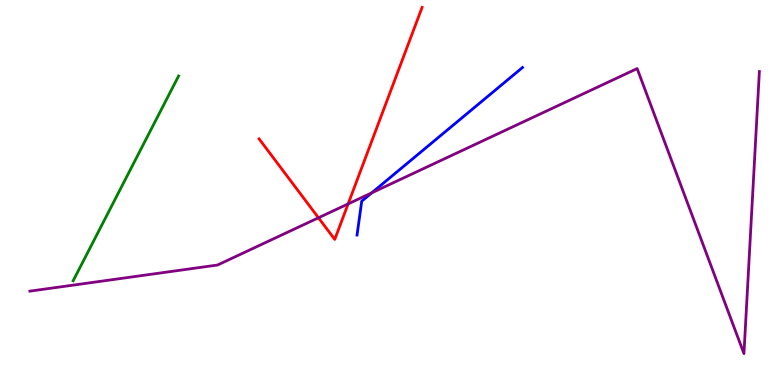[{'lines': ['blue', 'red'], 'intersections': []}, {'lines': ['green', 'red'], 'intersections': []}, {'lines': ['purple', 'red'], 'intersections': [{'x': 4.11, 'y': 4.34}, {'x': 4.49, 'y': 4.7}]}, {'lines': ['blue', 'green'], 'intersections': []}, {'lines': ['blue', 'purple'], 'intersections': [{'x': 4.8, 'y': 4.99}]}, {'lines': ['green', 'purple'], 'intersections': []}]